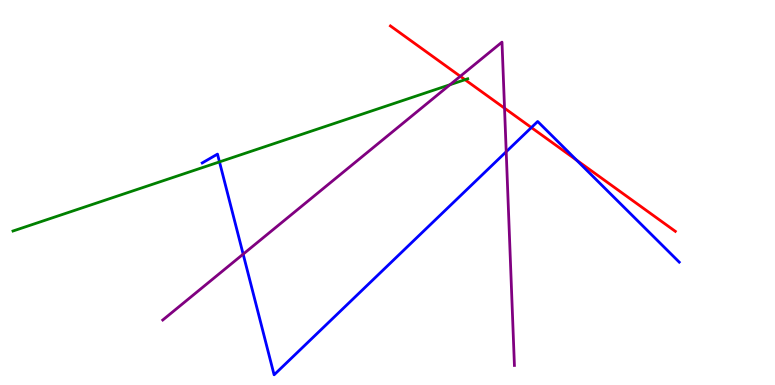[{'lines': ['blue', 'red'], 'intersections': [{'x': 6.86, 'y': 6.69}, {'x': 7.44, 'y': 5.84}]}, {'lines': ['green', 'red'], 'intersections': [{'x': 6.0, 'y': 7.93}]}, {'lines': ['purple', 'red'], 'intersections': [{'x': 5.94, 'y': 8.02}, {'x': 6.51, 'y': 7.19}]}, {'lines': ['blue', 'green'], 'intersections': [{'x': 2.83, 'y': 5.8}]}, {'lines': ['blue', 'purple'], 'intersections': [{'x': 3.14, 'y': 3.4}, {'x': 6.53, 'y': 6.06}]}, {'lines': ['green', 'purple'], 'intersections': [{'x': 5.81, 'y': 7.8}]}]